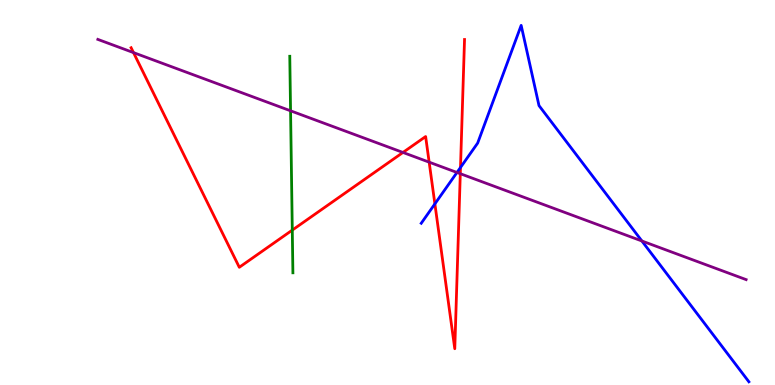[{'lines': ['blue', 'red'], 'intersections': [{'x': 5.61, 'y': 4.7}, {'x': 5.94, 'y': 5.65}]}, {'lines': ['green', 'red'], 'intersections': [{'x': 3.77, 'y': 4.02}]}, {'lines': ['purple', 'red'], 'intersections': [{'x': 1.72, 'y': 8.63}, {'x': 5.2, 'y': 6.04}, {'x': 5.54, 'y': 5.79}, {'x': 5.94, 'y': 5.49}]}, {'lines': ['blue', 'green'], 'intersections': []}, {'lines': ['blue', 'purple'], 'intersections': [{'x': 5.9, 'y': 5.52}, {'x': 8.28, 'y': 3.74}]}, {'lines': ['green', 'purple'], 'intersections': [{'x': 3.75, 'y': 7.12}]}]